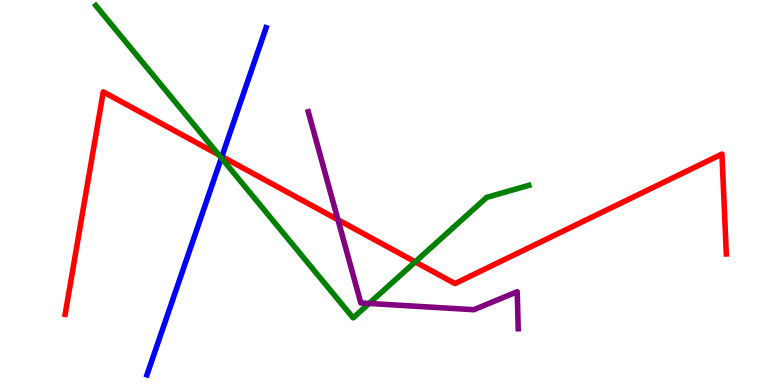[{'lines': ['blue', 'red'], 'intersections': [{'x': 2.86, 'y': 5.93}]}, {'lines': ['green', 'red'], 'intersections': [{'x': 2.82, 'y': 5.98}, {'x': 5.36, 'y': 3.2}]}, {'lines': ['purple', 'red'], 'intersections': [{'x': 4.36, 'y': 4.29}]}, {'lines': ['blue', 'green'], 'intersections': [{'x': 2.86, 'y': 5.9}]}, {'lines': ['blue', 'purple'], 'intersections': []}, {'lines': ['green', 'purple'], 'intersections': [{'x': 4.76, 'y': 2.12}]}]